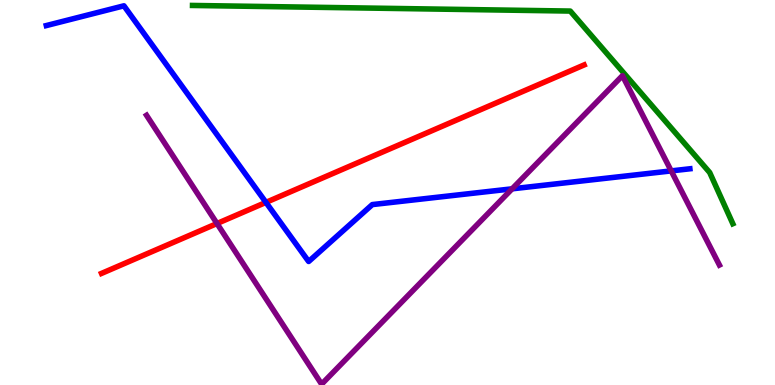[{'lines': ['blue', 'red'], 'intersections': [{'x': 3.43, 'y': 4.74}]}, {'lines': ['green', 'red'], 'intersections': []}, {'lines': ['purple', 'red'], 'intersections': [{'x': 2.8, 'y': 4.19}]}, {'lines': ['blue', 'green'], 'intersections': []}, {'lines': ['blue', 'purple'], 'intersections': [{'x': 6.61, 'y': 5.1}, {'x': 8.66, 'y': 5.56}]}, {'lines': ['green', 'purple'], 'intersections': []}]